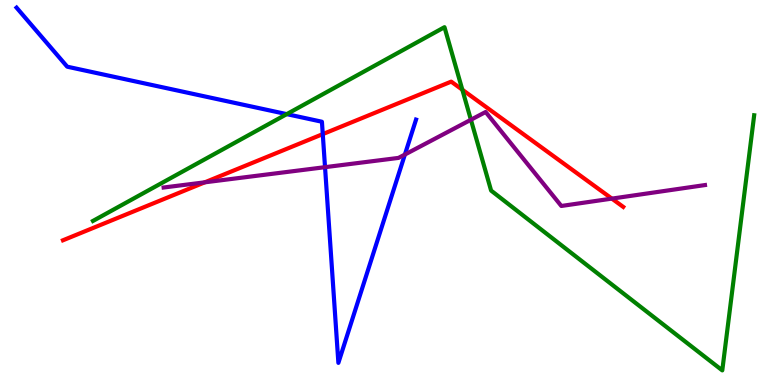[{'lines': ['blue', 'red'], 'intersections': [{'x': 4.16, 'y': 6.52}]}, {'lines': ['green', 'red'], 'intersections': [{'x': 5.97, 'y': 7.67}]}, {'lines': ['purple', 'red'], 'intersections': [{'x': 2.64, 'y': 5.26}, {'x': 7.9, 'y': 4.84}]}, {'lines': ['blue', 'green'], 'intersections': [{'x': 3.7, 'y': 7.04}]}, {'lines': ['blue', 'purple'], 'intersections': [{'x': 4.19, 'y': 5.66}, {'x': 5.22, 'y': 5.99}]}, {'lines': ['green', 'purple'], 'intersections': [{'x': 6.08, 'y': 6.89}]}]